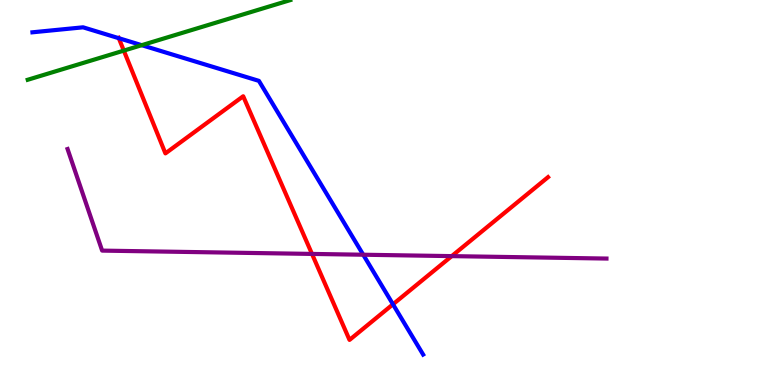[{'lines': ['blue', 'red'], 'intersections': [{'x': 1.53, 'y': 9.01}, {'x': 5.07, 'y': 2.1}]}, {'lines': ['green', 'red'], 'intersections': [{'x': 1.6, 'y': 8.69}]}, {'lines': ['purple', 'red'], 'intersections': [{'x': 4.03, 'y': 3.4}, {'x': 5.83, 'y': 3.35}]}, {'lines': ['blue', 'green'], 'intersections': [{'x': 1.83, 'y': 8.83}]}, {'lines': ['blue', 'purple'], 'intersections': [{'x': 4.69, 'y': 3.38}]}, {'lines': ['green', 'purple'], 'intersections': []}]